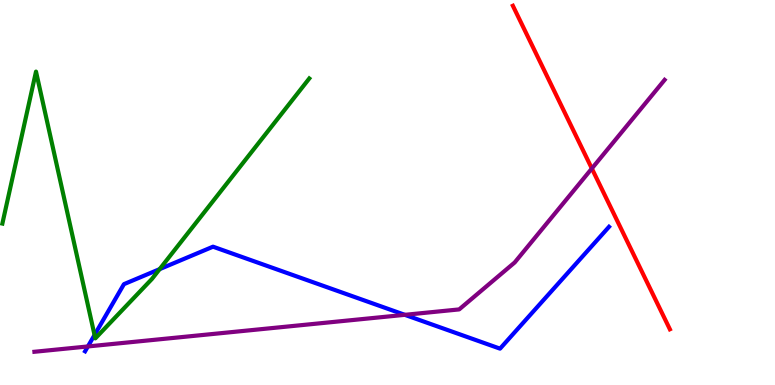[{'lines': ['blue', 'red'], 'intersections': []}, {'lines': ['green', 'red'], 'intersections': []}, {'lines': ['purple', 'red'], 'intersections': [{'x': 7.64, 'y': 5.62}]}, {'lines': ['blue', 'green'], 'intersections': [{'x': 1.22, 'y': 1.3}, {'x': 2.06, 'y': 3.01}]}, {'lines': ['blue', 'purple'], 'intersections': [{'x': 1.13, 'y': 1.0}, {'x': 5.22, 'y': 1.82}]}, {'lines': ['green', 'purple'], 'intersections': []}]